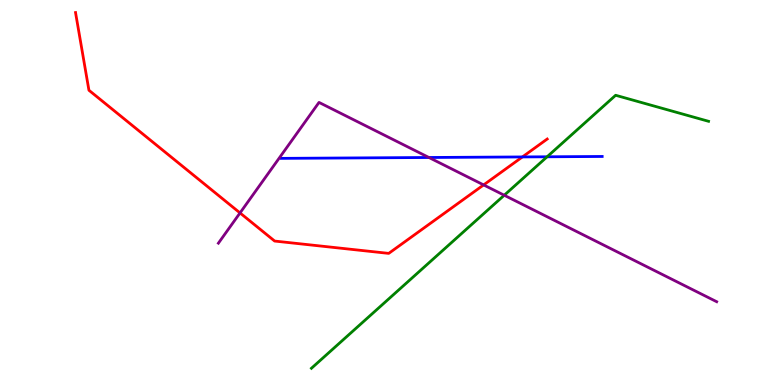[{'lines': ['blue', 'red'], 'intersections': [{'x': 6.74, 'y': 5.92}]}, {'lines': ['green', 'red'], 'intersections': []}, {'lines': ['purple', 'red'], 'intersections': [{'x': 3.1, 'y': 4.47}, {'x': 6.24, 'y': 5.2}]}, {'lines': ['blue', 'green'], 'intersections': [{'x': 7.06, 'y': 5.93}]}, {'lines': ['blue', 'purple'], 'intersections': [{'x': 5.53, 'y': 5.91}]}, {'lines': ['green', 'purple'], 'intersections': [{'x': 6.51, 'y': 4.93}]}]